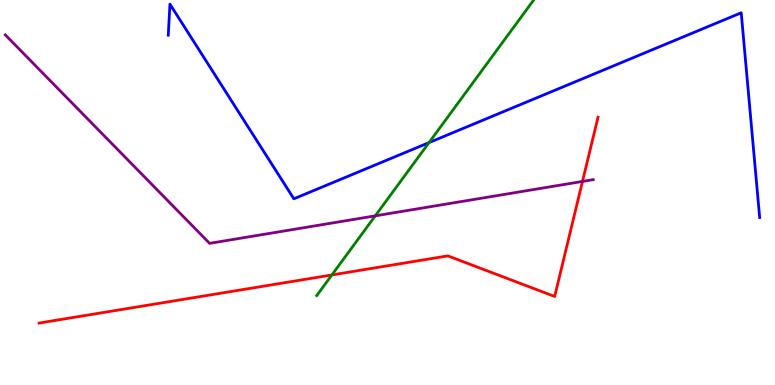[{'lines': ['blue', 'red'], 'intersections': []}, {'lines': ['green', 'red'], 'intersections': [{'x': 4.28, 'y': 2.86}]}, {'lines': ['purple', 'red'], 'intersections': [{'x': 7.52, 'y': 5.29}]}, {'lines': ['blue', 'green'], 'intersections': [{'x': 5.54, 'y': 6.3}]}, {'lines': ['blue', 'purple'], 'intersections': []}, {'lines': ['green', 'purple'], 'intersections': [{'x': 4.84, 'y': 4.39}]}]